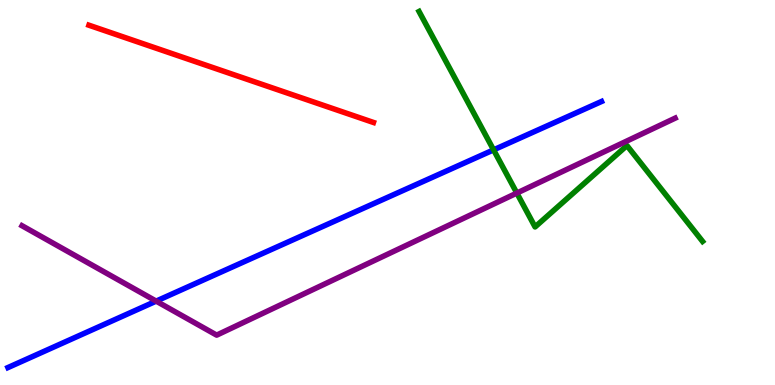[{'lines': ['blue', 'red'], 'intersections': []}, {'lines': ['green', 'red'], 'intersections': []}, {'lines': ['purple', 'red'], 'intersections': []}, {'lines': ['blue', 'green'], 'intersections': [{'x': 6.37, 'y': 6.11}]}, {'lines': ['blue', 'purple'], 'intersections': [{'x': 2.02, 'y': 2.18}]}, {'lines': ['green', 'purple'], 'intersections': [{'x': 6.67, 'y': 4.99}]}]